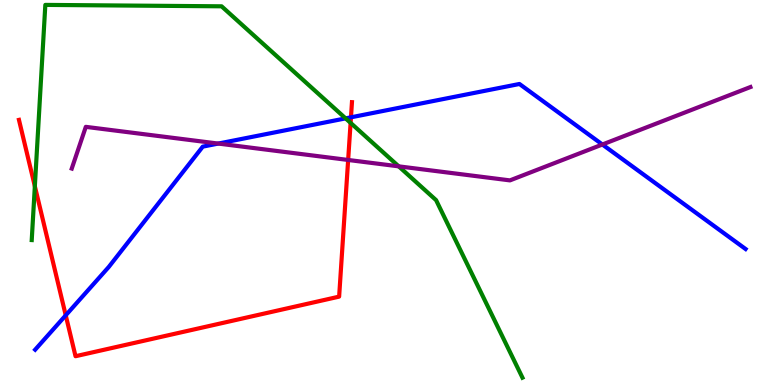[{'lines': ['blue', 'red'], 'intersections': [{'x': 0.848, 'y': 1.81}, {'x': 4.53, 'y': 6.95}]}, {'lines': ['green', 'red'], 'intersections': [{'x': 0.45, 'y': 5.16}, {'x': 4.52, 'y': 6.81}]}, {'lines': ['purple', 'red'], 'intersections': [{'x': 4.49, 'y': 5.85}]}, {'lines': ['blue', 'green'], 'intersections': [{'x': 4.46, 'y': 6.93}]}, {'lines': ['blue', 'purple'], 'intersections': [{'x': 2.82, 'y': 6.27}, {'x': 7.77, 'y': 6.25}]}, {'lines': ['green', 'purple'], 'intersections': [{'x': 5.14, 'y': 5.68}]}]